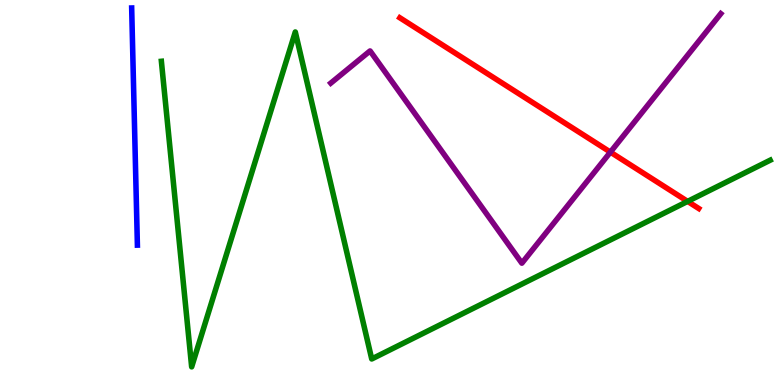[{'lines': ['blue', 'red'], 'intersections': []}, {'lines': ['green', 'red'], 'intersections': [{'x': 8.87, 'y': 4.77}]}, {'lines': ['purple', 'red'], 'intersections': [{'x': 7.88, 'y': 6.05}]}, {'lines': ['blue', 'green'], 'intersections': []}, {'lines': ['blue', 'purple'], 'intersections': []}, {'lines': ['green', 'purple'], 'intersections': []}]